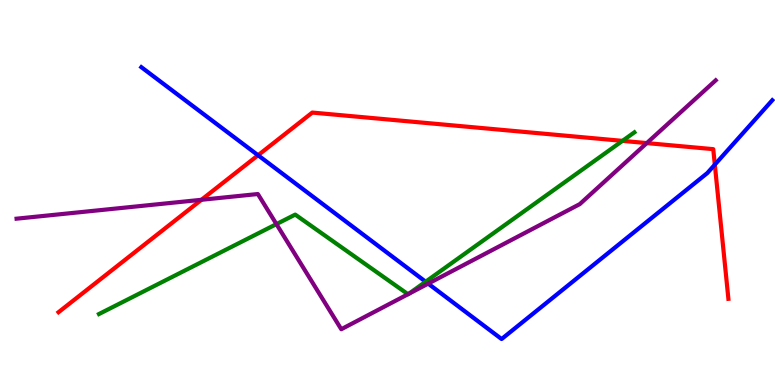[{'lines': ['blue', 'red'], 'intersections': [{'x': 3.33, 'y': 5.97}, {'x': 9.22, 'y': 5.72}]}, {'lines': ['green', 'red'], 'intersections': [{'x': 8.03, 'y': 6.34}]}, {'lines': ['purple', 'red'], 'intersections': [{'x': 2.6, 'y': 4.81}, {'x': 8.35, 'y': 6.28}]}, {'lines': ['blue', 'green'], 'intersections': [{'x': 5.49, 'y': 2.68}]}, {'lines': ['blue', 'purple'], 'intersections': [{'x': 5.52, 'y': 2.63}]}, {'lines': ['green', 'purple'], 'intersections': [{'x': 3.57, 'y': 4.18}, {'x': 5.26, 'y': 2.36}, {'x': 5.27, 'y': 2.37}]}]